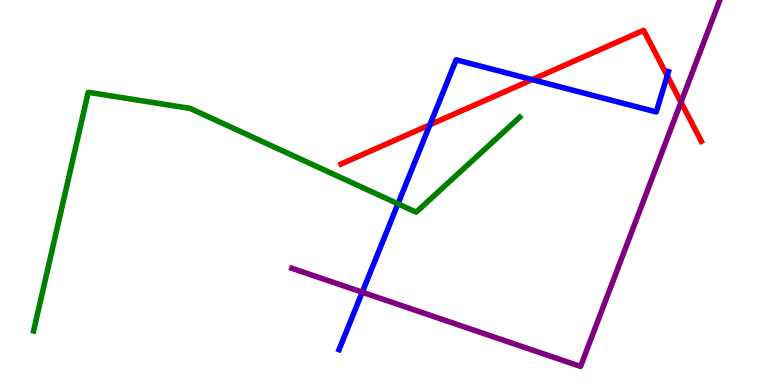[{'lines': ['blue', 'red'], 'intersections': [{'x': 5.55, 'y': 6.76}, {'x': 6.87, 'y': 7.93}, {'x': 8.61, 'y': 8.03}]}, {'lines': ['green', 'red'], 'intersections': []}, {'lines': ['purple', 'red'], 'intersections': [{'x': 8.79, 'y': 7.35}]}, {'lines': ['blue', 'green'], 'intersections': [{'x': 5.14, 'y': 4.71}]}, {'lines': ['blue', 'purple'], 'intersections': [{'x': 4.67, 'y': 2.41}]}, {'lines': ['green', 'purple'], 'intersections': []}]